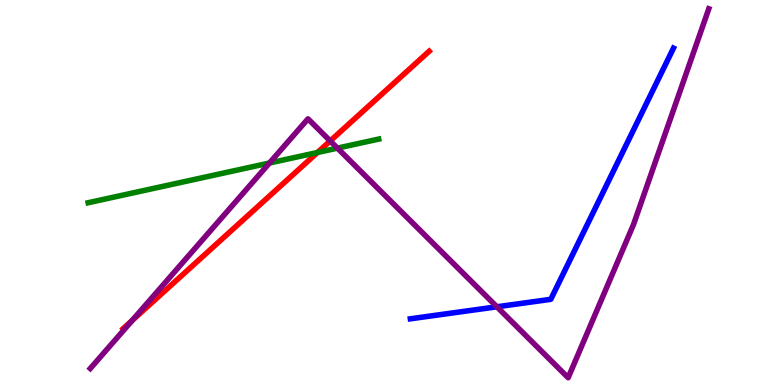[{'lines': ['blue', 'red'], 'intersections': []}, {'lines': ['green', 'red'], 'intersections': [{'x': 4.1, 'y': 6.04}]}, {'lines': ['purple', 'red'], 'intersections': [{'x': 1.7, 'y': 1.67}, {'x': 4.26, 'y': 6.34}]}, {'lines': ['blue', 'green'], 'intersections': []}, {'lines': ['blue', 'purple'], 'intersections': [{'x': 6.41, 'y': 2.03}]}, {'lines': ['green', 'purple'], 'intersections': [{'x': 3.48, 'y': 5.77}, {'x': 4.35, 'y': 6.15}]}]